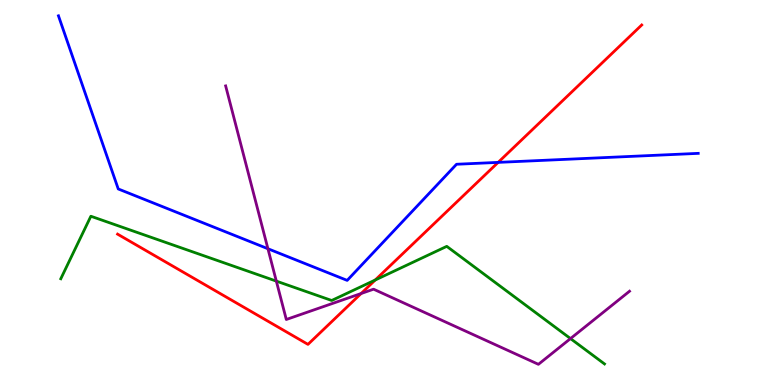[{'lines': ['blue', 'red'], 'intersections': [{'x': 6.43, 'y': 5.78}]}, {'lines': ['green', 'red'], 'intersections': [{'x': 4.84, 'y': 2.73}]}, {'lines': ['purple', 'red'], 'intersections': [{'x': 4.66, 'y': 2.38}]}, {'lines': ['blue', 'green'], 'intersections': []}, {'lines': ['blue', 'purple'], 'intersections': [{'x': 3.46, 'y': 3.54}]}, {'lines': ['green', 'purple'], 'intersections': [{'x': 3.57, 'y': 2.7}, {'x': 7.36, 'y': 1.21}]}]